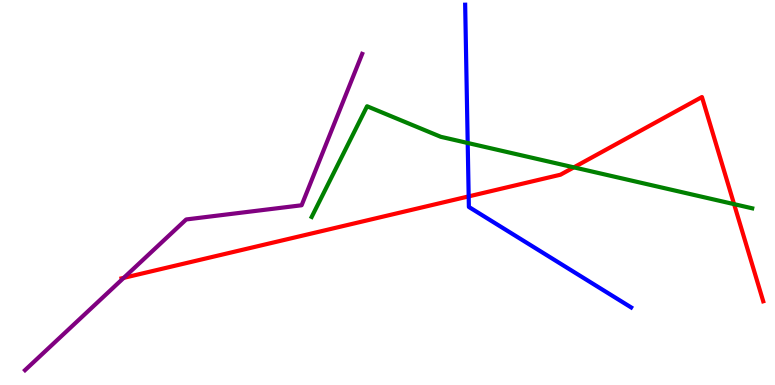[{'lines': ['blue', 'red'], 'intersections': [{'x': 6.05, 'y': 4.9}]}, {'lines': ['green', 'red'], 'intersections': [{'x': 7.4, 'y': 5.65}, {'x': 9.47, 'y': 4.7}]}, {'lines': ['purple', 'red'], 'intersections': [{'x': 1.6, 'y': 2.78}]}, {'lines': ['blue', 'green'], 'intersections': [{'x': 6.03, 'y': 6.29}]}, {'lines': ['blue', 'purple'], 'intersections': []}, {'lines': ['green', 'purple'], 'intersections': []}]